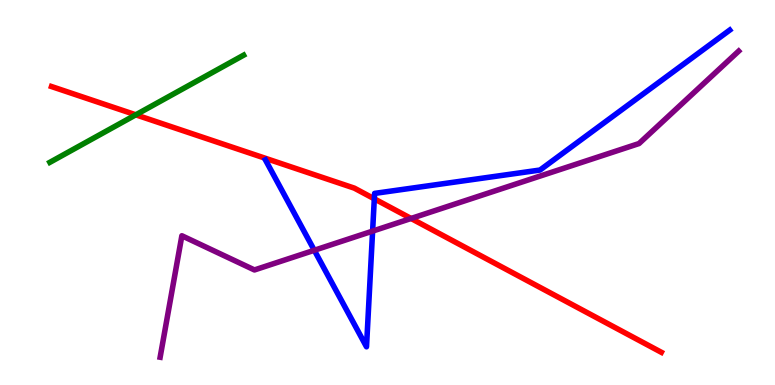[{'lines': ['blue', 'red'], 'intersections': [{'x': 4.83, 'y': 4.84}]}, {'lines': ['green', 'red'], 'intersections': [{'x': 1.75, 'y': 7.02}]}, {'lines': ['purple', 'red'], 'intersections': [{'x': 5.3, 'y': 4.33}]}, {'lines': ['blue', 'green'], 'intersections': []}, {'lines': ['blue', 'purple'], 'intersections': [{'x': 4.06, 'y': 3.5}, {'x': 4.81, 'y': 4.0}]}, {'lines': ['green', 'purple'], 'intersections': []}]